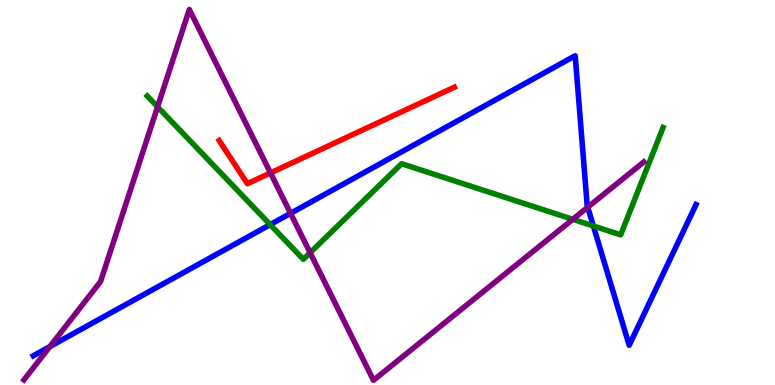[{'lines': ['blue', 'red'], 'intersections': []}, {'lines': ['green', 'red'], 'intersections': []}, {'lines': ['purple', 'red'], 'intersections': [{'x': 3.49, 'y': 5.51}]}, {'lines': ['blue', 'green'], 'intersections': [{'x': 3.49, 'y': 4.17}, {'x': 7.66, 'y': 4.13}]}, {'lines': ['blue', 'purple'], 'intersections': [{'x': 0.644, 'y': 0.997}, {'x': 3.75, 'y': 4.46}, {'x': 7.58, 'y': 4.62}]}, {'lines': ['green', 'purple'], 'intersections': [{'x': 2.03, 'y': 7.23}, {'x': 4.0, 'y': 3.44}, {'x': 7.39, 'y': 4.3}]}]